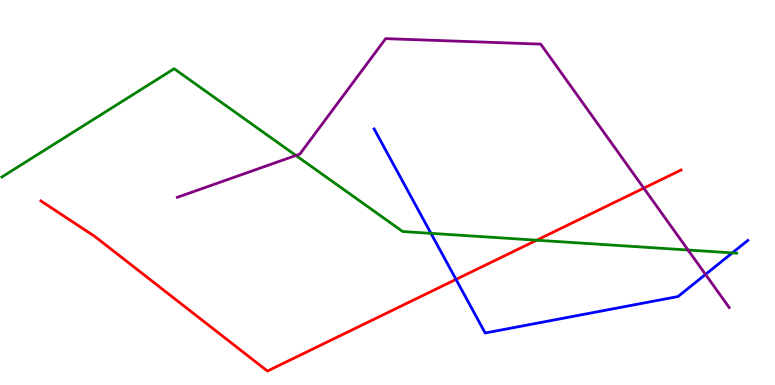[{'lines': ['blue', 'red'], 'intersections': [{'x': 5.88, 'y': 2.74}]}, {'lines': ['green', 'red'], 'intersections': [{'x': 6.92, 'y': 3.76}]}, {'lines': ['purple', 'red'], 'intersections': [{'x': 8.31, 'y': 5.11}]}, {'lines': ['blue', 'green'], 'intersections': [{'x': 5.56, 'y': 3.94}, {'x': 9.45, 'y': 3.43}]}, {'lines': ['blue', 'purple'], 'intersections': [{'x': 9.1, 'y': 2.87}]}, {'lines': ['green', 'purple'], 'intersections': [{'x': 3.82, 'y': 5.96}, {'x': 8.88, 'y': 3.51}]}]